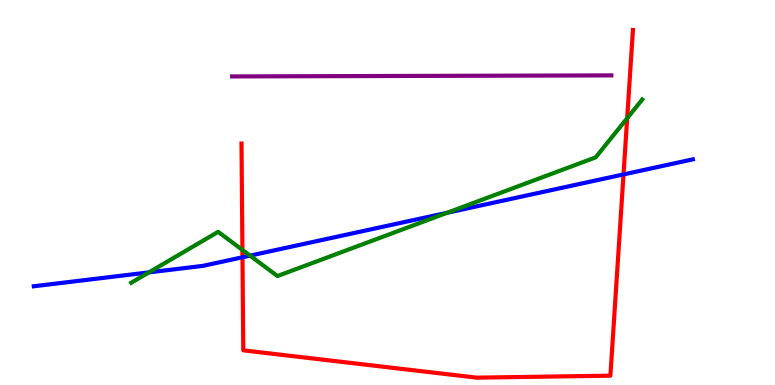[{'lines': ['blue', 'red'], 'intersections': [{'x': 3.13, 'y': 3.32}, {'x': 8.05, 'y': 5.47}]}, {'lines': ['green', 'red'], 'intersections': [{'x': 3.13, 'y': 3.51}, {'x': 8.09, 'y': 6.93}]}, {'lines': ['purple', 'red'], 'intersections': []}, {'lines': ['blue', 'green'], 'intersections': [{'x': 1.92, 'y': 2.93}, {'x': 3.23, 'y': 3.36}, {'x': 5.77, 'y': 4.47}]}, {'lines': ['blue', 'purple'], 'intersections': []}, {'lines': ['green', 'purple'], 'intersections': []}]